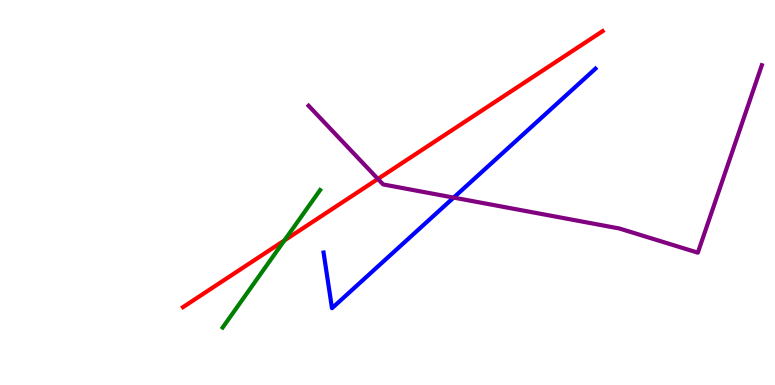[{'lines': ['blue', 'red'], 'intersections': []}, {'lines': ['green', 'red'], 'intersections': [{'x': 3.67, 'y': 3.75}]}, {'lines': ['purple', 'red'], 'intersections': [{'x': 4.88, 'y': 5.35}]}, {'lines': ['blue', 'green'], 'intersections': []}, {'lines': ['blue', 'purple'], 'intersections': [{'x': 5.85, 'y': 4.87}]}, {'lines': ['green', 'purple'], 'intersections': []}]